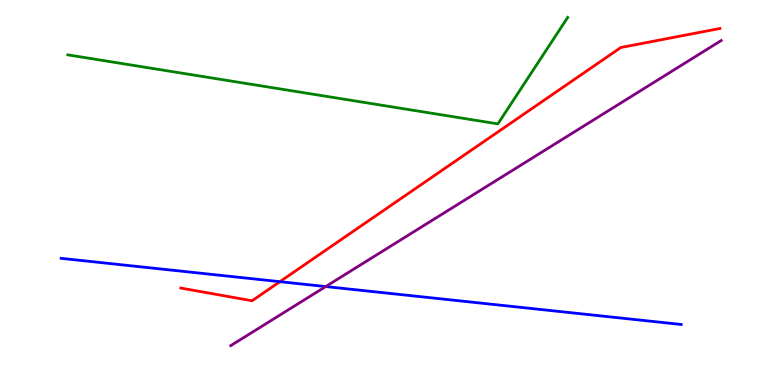[{'lines': ['blue', 'red'], 'intersections': [{'x': 3.61, 'y': 2.68}]}, {'lines': ['green', 'red'], 'intersections': []}, {'lines': ['purple', 'red'], 'intersections': []}, {'lines': ['blue', 'green'], 'intersections': []}, {'lines': ['blue', 'purple'], 'intersections': [{'x': 4.2, 'y': 2.56}]}, {'lines': ['green', 'purple'], 'intersections': []}]